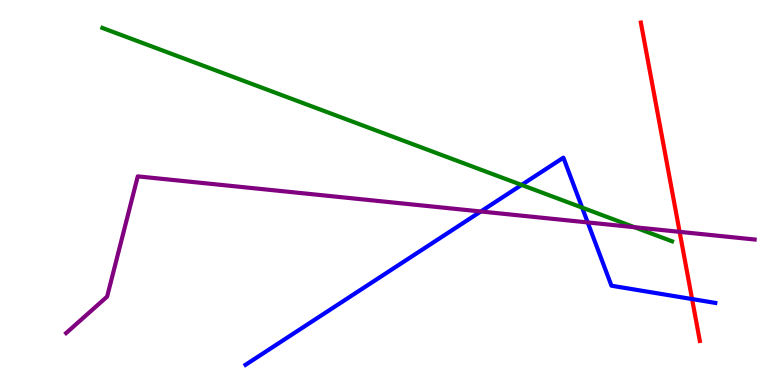[{'lines': ['blue', 'red'], 'intersections': [{'x': 8.93, 'y': 2.23}]}, {'lines': ['green', 'red'], 'intersections': []}, {'lines': ['purple', 'red'], 'intersections': [{'x': 8.77, 'y': 3.98}]}, {'lines': ['blue', 'green'], 'intersections': [{'x': 6.73, 'y': 5.2}, {'x': 7.51, 'y': 4.61}]}, {'lines': ['blue', 'purple'], 'intersections': [{'x': 6.2, 'y': 4.51}, {'x': 7.58, 'y': 4.22}]}, {'lines': ['green', 'purple'], 'intersections': [{'x': 8.19, 'y': 4.1}]}]